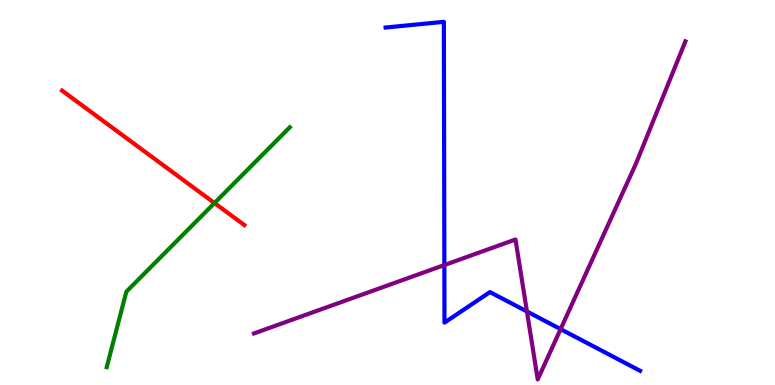[{'lines': ['blue', 'red'], 'intersections': []}, {'lines': ['green', 'red'], 'intersections': [{'x': 2.77, 'y': 4.73}]}, {'lines': ['purple', 'red'], 'intersections': []}, {'lines': ['blue', 'green'], 'intersections': []}, {'lines': ['blue', 'purple'], 'intersections': [{'x': 5.73, 'y': 3.12}, {'x': 6.8, 'y': 1.91}, {'x': 7.23, 'y': 1.45}]}, {'lines': ['green', 'purple'], 'intersections': []}]